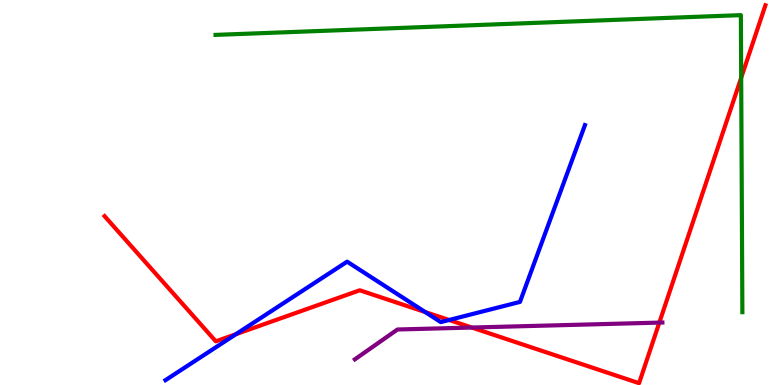[{'lines': ['blue', 'red'], 'intersections': [{'x': 3.04, 'y': 1.32}, {'x': 5.49, 'y': 1.9}, {'x': 5.79, 'y': 1.69}]}, {'lines': ['green', 'red'], 'intersections': [{'x': 9.56, 'y': 7.98}]}, {'lines': ['purple', 'red'], 'intersections': [{'x': 6.09, 'y': 1.49}, {'x': 8.51, 'y': 1.62}]}, {'lines': ['blue', 'green'], 'intersections': []}, {'lines': ['blue', 'purple'], 'intersections': []}, {'lines': ['green', 'purple'], 'intersections': []}]